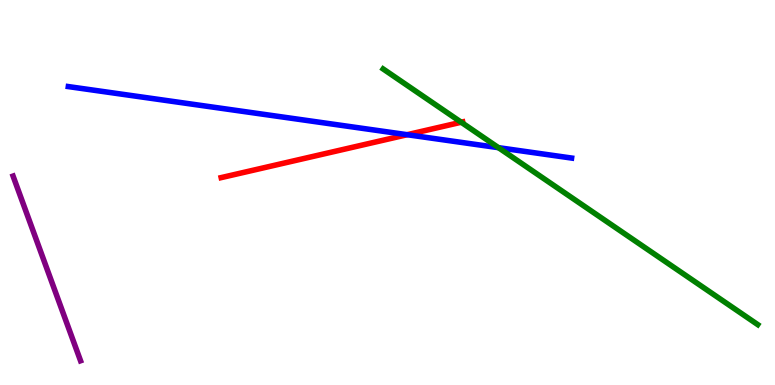[{'lines': ['blue', 'red'], 'intersections': [{'x': 5.25, 'y': 6.5}]}, {'lines': ['green', 'red'], 'intersections': [{'x': 5.95, 'y': 6.83}]}, {'lines': ['purple', 'red'], 'intersections': []}, {'lines': ['blue', 'green'], 'intersections': [{'x': 6.43, 'y': 6.16}]}, {'lines': ['blue', 'purple'], 'intersections': []}, {'lines': ['green', 'purple'], 'intersections': []}]